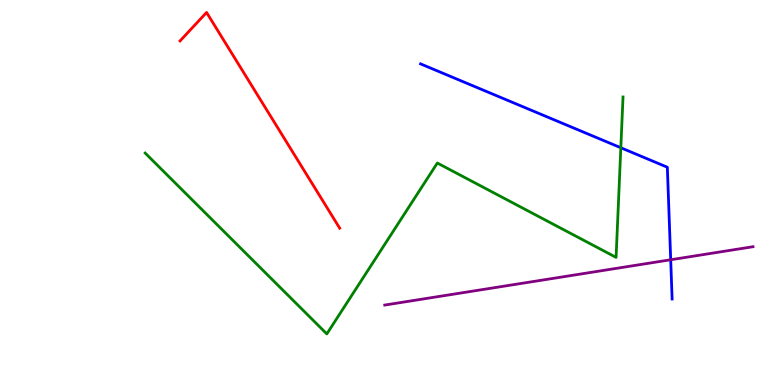[{'lines': ['blue', 'red'], 'intersections': []}, {'lines': ['green', 'red'], 'intersections': []}, {'lines': ['purple', 'red'], 'intersections': []}, {'lines': ['blue', 'green'], 'intersections': [{'x': 8.01, 'y': 6.16}]}, {'lines': ['blue', 'purple'], 'intersections': [{'x': 8.65, 'y': 3.25}]}, {'lines': ['green', 'purple'], 'intersections': []}]